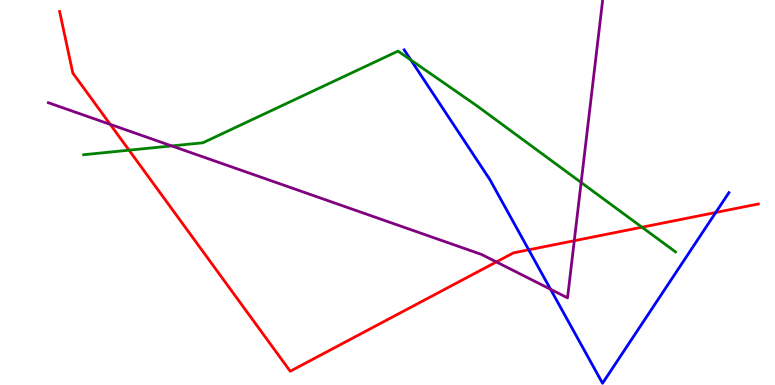[{'lines': ['blue', 'red'], 'intersections': [{'x': 6.82, 'y': 3.51}, {'x': 9.24, 'y': 4.48}]}, {'lines': ['green', 'red'], 'intersections': [{'x': 1.67, 'y': 6.1}, {'x': 8.28, 'y': 4.1}]}, {'lines': ['purple', 'red'], 'intersections': [{'x': 1.42, 'y': 6.77}, {'x': 6.4, 'y': 3.2}, {'x': 7.41, 'y': 3.75}]}, {'lines': ['blue', 'green'], 'intersections': [{'x': 5.3, 'y': 8.44}]}, {'lines': ['blue', 'purple'], 'intersections': [{'x': 7.1, 'y': 2.49}]}, {'lines': ['green', 'purple'], 'intersections': [{'x': 2.22, 'y': 6.21}, {'x': 7.5, 'y': 5.26}]}]